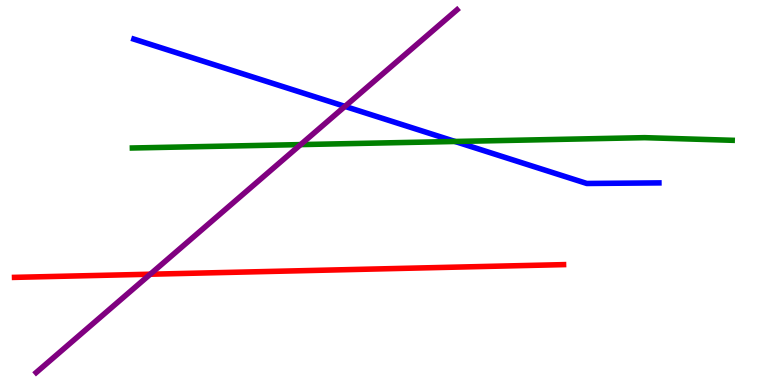[{'lines': ['blue', 'red'], 'intersections': []}, {'lines': ['green', 'red'], 'intersections': []}, {'lines': ['purple', 'red'], 'intersections': [{'x': 1.94, 'y': 2.88}]}, {'lines': ['blue', 'green'], 'intersections': [{'x': 5.87, 'y': 6.33}]}, {'lines': ['blue', 'purple'], 'intersections': [{'x': 4.45, 'y': 7.24}]}, {'lines': ['green', 'purple'], 'intersections': [{'x': 3.88, 'y': 6.24}]}]